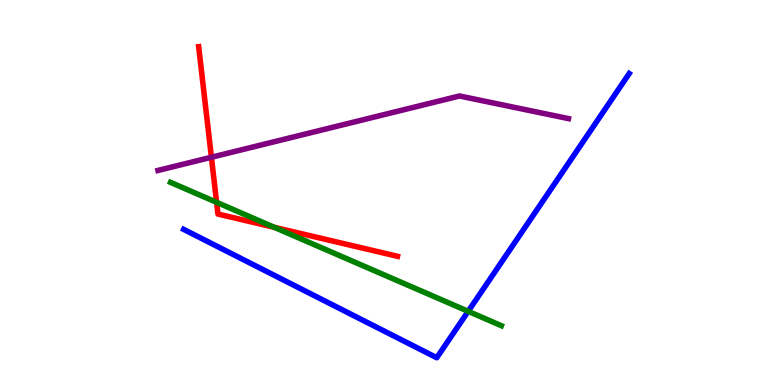[{'lines': ['blue', 'red'], 'intersections': []}, {'lines': ['green', 'red'], 'intersections': [{'x': 2.79, 'y': 4.74}, {'x': 3.54, 'y': 4.1}]}, {'lines': ['purple', 'red'], 'intersections': [{'x': 2.73, 'y': 5.92}]}, {'lines': ['blue', 'green'], 'intersections': [{'x': 6.04, 'y': 1.91}]}, {'lines': ['blue', 'purple'], 'intersections': []}, {'lines': ['green', 'purple'], 'intersections': []}]